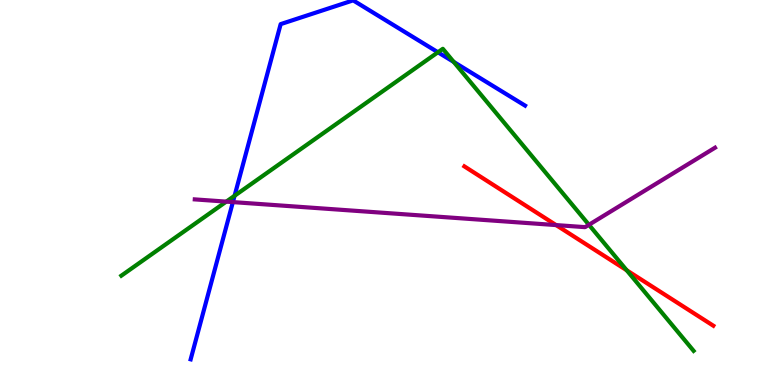[{'lines': ['blue', 'red'], 'intersections': []}, {'lines': ['green', 'red'], 'intersections': [{'x': 8.09, 'y': 2.98}]}, {'lines': ['purple', 'red'], 'intersections': [{'x': 7.18, 'y': 4.15}]}, {'lines': ['blue', 'green'], 'intersections': [{'x': 3.03, 'y': 4.92}, {'x': 5.65, 'y': 8.64}, {'x': 5.85, 'y': 8.39}]}, {'lines': ['blue', 'purple'], 'intersections': [{'x': 3.0, 'y': 4.75}]}, {'lines': ['green', 'purple'], 'intersections': [{'x': 2.92, 'y': 4.76}, {'x': 7.6, 'y': 4.16}]}]